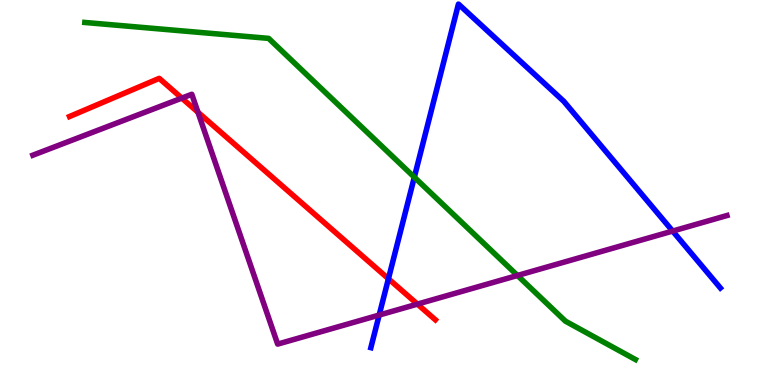[{'lines': ['blue', 'red'], 'intersections': [{'x': 5.01, 'y': 2.76}]}, {'lines': ['green', 'red'], 'intersections': []}, {'lines': ['purple', 'red'], 'intersections': [{'x': 2.35, 'y': 7.45}, {'x': 2.55, 'y': 7.08}, {'x': 5.39, 'y': 2.1}]}, {'lines': ['blue', 'green'], 'intersections': [{'x': 5.35, 'y': 5.4}]}, {'lines': ['blue', 'purple'], 'intersections': [{'x': 4.89, 'y': 1.82}, {'x': 8.68, 'y': 4.0}]}, {'lines': ['green', 'purple'], 'intersections': [{'x': 6.68, 'y': 2.84}]}]